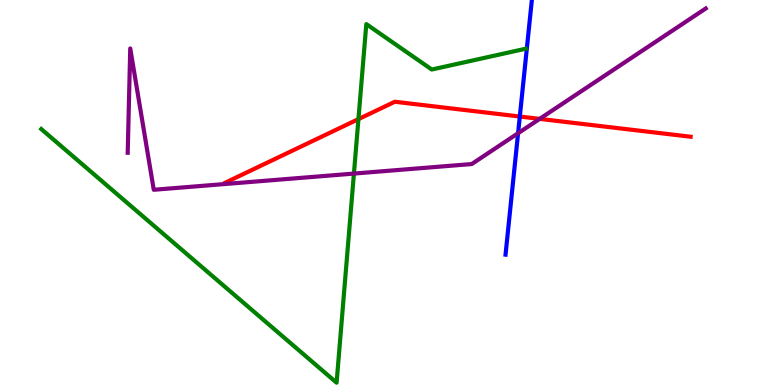[{'lines': ['blue', 'red'], 'intersections': [{'x': 6.71, 'y': 6.97}]}, {'lines': ['green', 'red'], 'intersections': [{'x': 4.63, 'y': 6.91}]}, {'lines': ['purple', 'red'], 'intersections': [{'x': 6.96, 'y': 6.91}]}, {'lines': ['blue', 'green'], 'intersections': []}, {'lines': ['blue', 'purple'], 'intersections': [{'x': 6.68, 'y': 6.54}]}, {'lines': ['green', 'purple'], 'intersections': [{'x': 4.57, 'y': 5.49}]}]